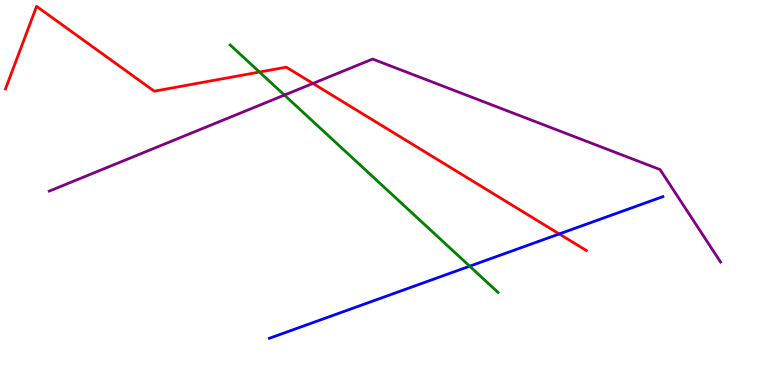[{'lines': ['blue', 'red'], 'intersections': [{'x': 7.22, 'y': 3.92}]}, {'lines': ['green', 'red'], 'intersections': [{'x': 3.35, 'y': 8.13}]}, {'lines': ['purple', 'red'], 'intersections': [{'x': 4.04, 'y': 7.83}]}, {'lines': ['blue', 'green'], 'intersections': [{'x': 6.06, 'y': 3.09}]}, {'lines': ['blue', 'purple'], 'intersections': []}, {'lines': ['green', 'purple'], 'intersections': [{'x': 3.67, 'y': 7.53}]}]